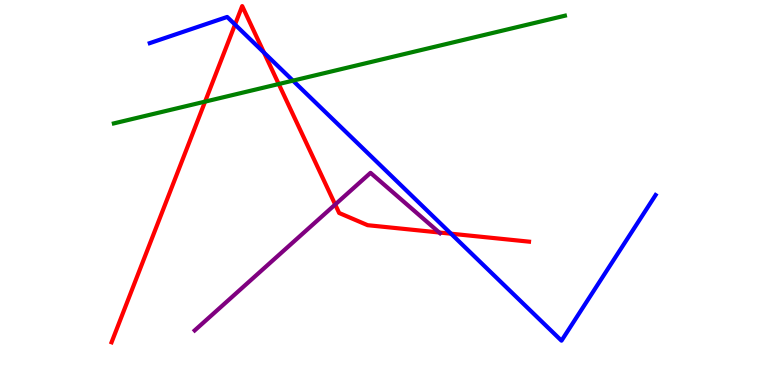[{'lines': ['blue', 'red'], 'intersections': [{'x': 3.03, 'y': 9.36}, {'x': 3.41, 'y': 8.63}, {'x': 5.82, 'y': 3.93}]}, {'lines': ['green', 'red'], 'intersections': [{'x': 2.65, 'y': 7.36}, {'x': 3.6, 'y': 7.82}]}, {'lines': ['purple', 'red'], 'intersections': [{'x': 4.32, 'y': 4.69}, {'x': 5.67, 'y': 3.96}]}, {'lines': ['blue', 'green'], 'intersections': [{'x': 3.78, 'y': 7.91}]}, {'lines': ['blue', 'purple'], 'intersections': []}, {'lines': ['green', 'purple'], 'intersections': []}]